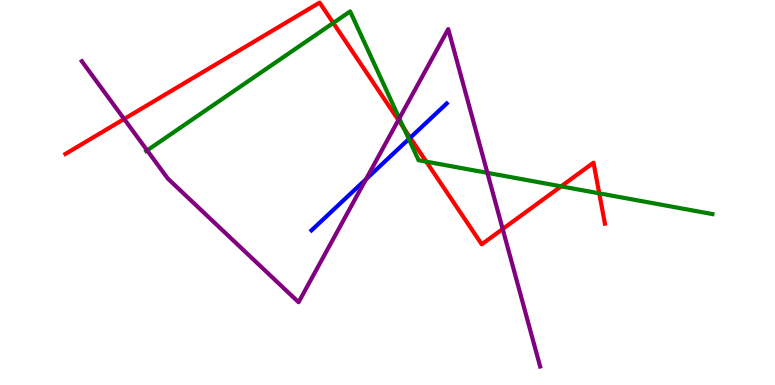[{'lines': ['blue', 'red'], 'intersections': [{'x': 5.29, 'y': 6.42}]}, {'lines': ['green', 'red'], 'intersections': [{'x': 4.3, 'y': 9.4}, {'x': 5.21, 'y': 6.67}, {'x': 5.5, 'y': 5.8}, {'x': 7.24, 'y': 5.16}, {'x': 7.73, 'y': 4.98}]}, {'lines': ['purple', 'red'], 'intersections': [{'x': 1.6, 'y': 6.91}, {'x': 5.14, 'y': 6.88}, {'x': 6.49, 'y': 4.05}]}, {'lines': ['blue', 'green'], 'intersections': [{'x': 5.28, 'y': 6.39}]}, {'lines': ['blue', 'purple'], 'intersections': [{'x': 4.72, 'y': 5.34}]}, {'lines': ['green', 'purple'], 'intersections': [{'x': 1.9, 'y': 6.09}, {'x': 5.15, 'y': 6.93}, {'x': 6.29, 'y': 5.51}]}]